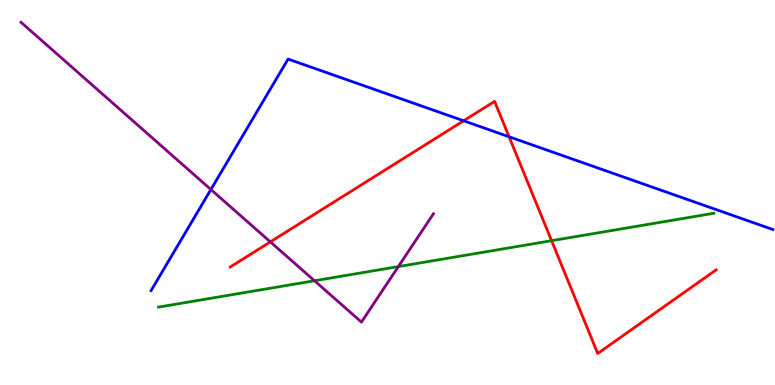[{'lines': ['blue', 'red'], 'intersections': [{'x': 5.98, 'y': 6.86}, {'x': 6.57, 'y': 6.45}]}, {'lines': ['green', 'red'], 'intersections': [{'x': 7.12, 'y': 3.75}]}, {'lines': ['purple', 'red'], 'intersections': [{'x': 3.49, 'y': 3.72}]}, {'lines': ['blue', 'green'], 'intersections': []}, {'lines': ['blue', 'purple'], 'intersections': [{'x': 2.72, 'y': 5.08}]}, {'lines': ['green', 'purple'], 'intersections': [{'x': 4.06, 'y': 2.71}, {'x': 5.14, 'y': 3.08}]}]